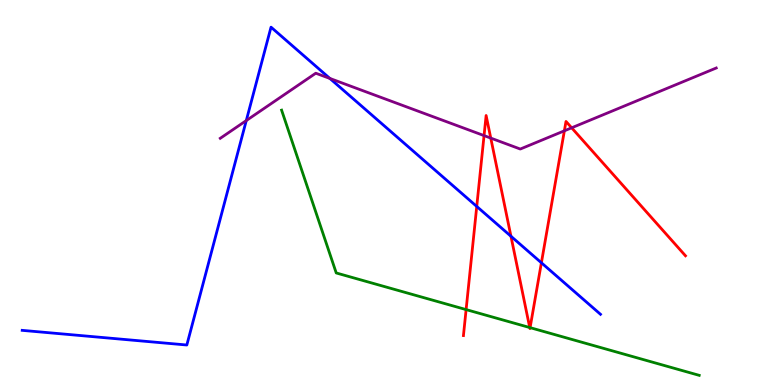[{'lines': ['blue', 'red'], 'intersections': [{'x': 6.15, 'y': 4.64}, {'x': 6.59, 'y': 3.86}, {'x': 6.99, 'y': 3.17}]}, {'lines': ['green', 'red'], 'intersections': [{'x': 6.01, 'y': 1.96}, {'x': 6.84, 'y': 1.49}, {'x': 6.84, 'y': 1.49}]}, {'lines': ['purple', 'red'], 'intersections': [{'x': 6.25, 'y': 6.48}, {'x': 6.33, 'y': 6.41}, {'x': 7.28, 'y': 6.6}, {'x': 7.38, 'y': 6.68}]}, {'lines': ['blue', 'green'], 'intersections': []}, {'lines': ['blue', 'purple'], 'intersections': [{'x': 3.18, 'y': 6.87}, {'x': 4.26, 'y': 7.96}]}, {'lines': ['green', 'purple'], 'intersections': []}]